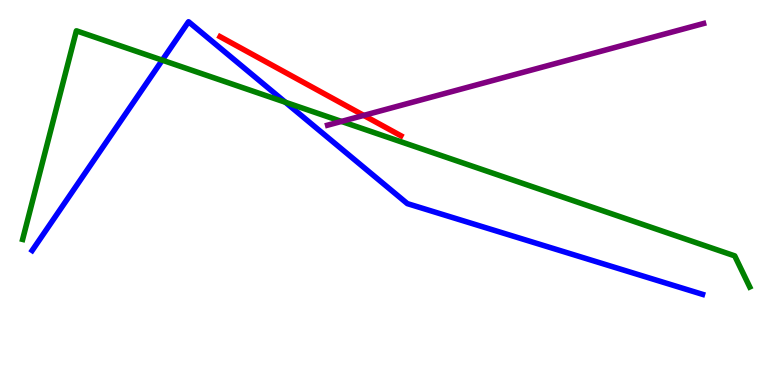[{'lines': ['blue', 'red'], 'intersections': []}, {'lines': ['green', 'red'], 'intersections': []}, {'lines': ['purple', 'red'], 'intersections': [{'x': 4.69, 'y': 7.0}]}, {'lines': ['blue', 'green'], 'intersections': [{'x': 2.09, 'y': 8.44}, {'x': 3.68, 'y': 7.34}]}, {'lines': ['blue', 'purple'], 'intersections': []}, {'lines': ['green', 'purple'], 'intersections': [{'x': 4.41, 'y': 6.85}]}]